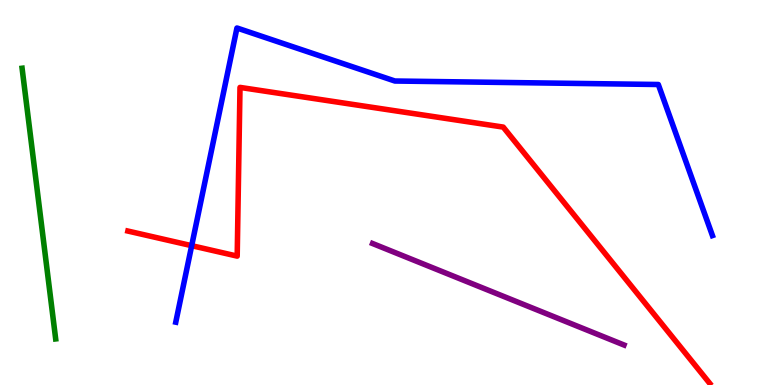[{'lines': ['blue', 'red'], 'intersections': [{'x': 2.47, 'y': 3.62}]}, {'lines': ['green', 'red'], 'intersections': []}, {'lines': ['purple', 'red'], 'intersections': []}, {'lines': ['blue', 'green'], 'intersections': []}, {'lines': ['blue', 'purple'], 'intersections': []}, {'lines': ['green', 'purple'], 'intersections': []}]